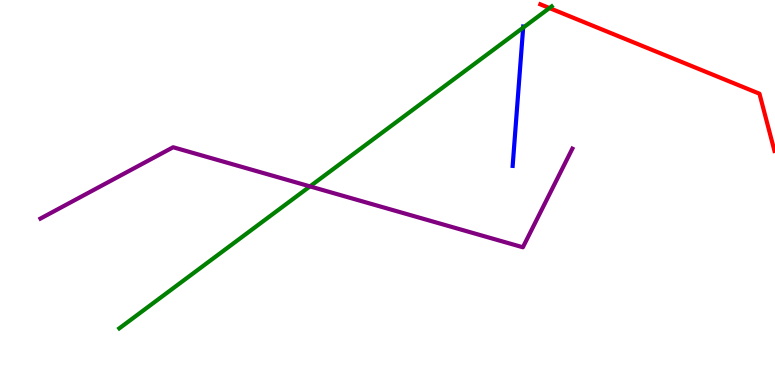[{'lines': ['blue', 'red'], 'intersections': []}, {'lines': ['green', 'red'], 'intersections': [{'x': 7.09, 'y': 9.79}]}, {'lines': ['purple', 'red'], 'intersections': []}, {'lines': ['blue', 'green'], 'intersections': [{'x': 6.75, 'y': 9.28}]}, {'lines': ['blue', 'purple'], 'intersections': []}, {'lines': ['green', 'purple'], 'intersections': [{'x': 4.0, 'y': 5.16}]}]